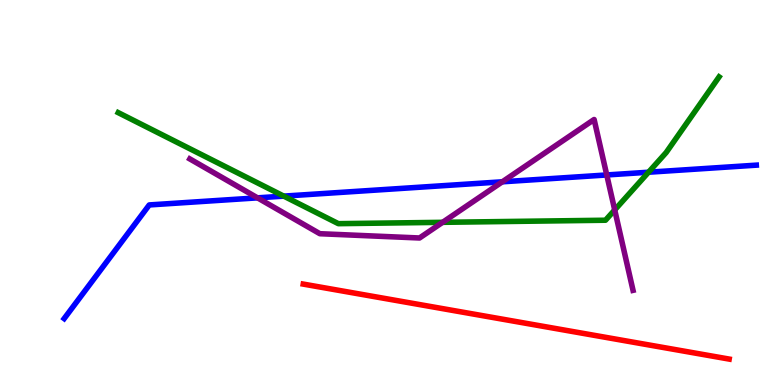[{'lines': ['blue', 'red'], 'intersections': []}, {'lines': ['green', 'red'], 'intersections': []}, {'lines': ['purple', 'red'], 'intersections': []}, {'lines': ['blue', 'green'], 'intersections': [{'x': 3.66, 'y': 4.91}, {'x': 8.37, 'y': 5.53}]}, {'lines': ['blue', 'purple'], 'intersections': [{'x': 3.32, 'y': 4.86}, {'x': 6.48, 'y': 5.28}, {'x': 7.83, 'y': 5.46}]}, {'lines': ['green', 'purple'], 'intersections': [{'x': 5.71, 'y': 4.23}, {'x': 7.93, 'y': 4.55}]}]